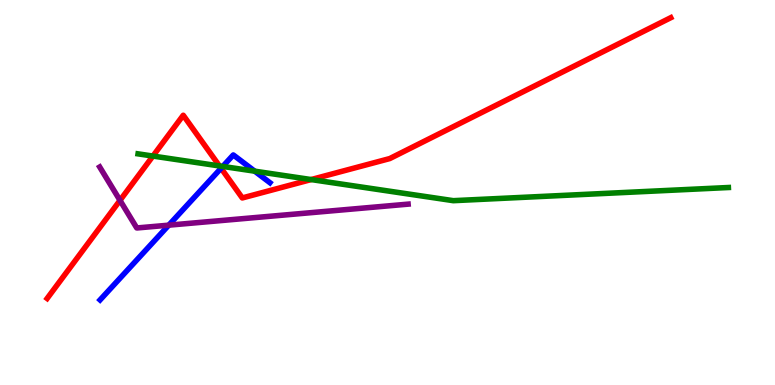[{'lines': ['blue', 'red'], 'intersections': [{'x': 2.85, 'y': 5.63}]}, {'lines': ['green', 'red'], 'intersections': [{'x': 1.97, 'y': 5.95}, {'x': 2.83, 'y': 5.69}, {'x': 4.01, 'y': 5.34}]}, {'lines': ['purple', 'red'], 'intersections': [{'x': 1.55, 'y': 4.8}]}, {'lines': ['blue', 'green'], 'intersections': [{'x': 2.87, 'y': 5.68}, {'x': 3.29, 'y': 5.55}]}, {'lines': ['blue', 'purple'], 'intersections': [{'x': 2.18, 'y': 4.15}]}, {'lines': ['green', 'purple'], 'intersections': []}]